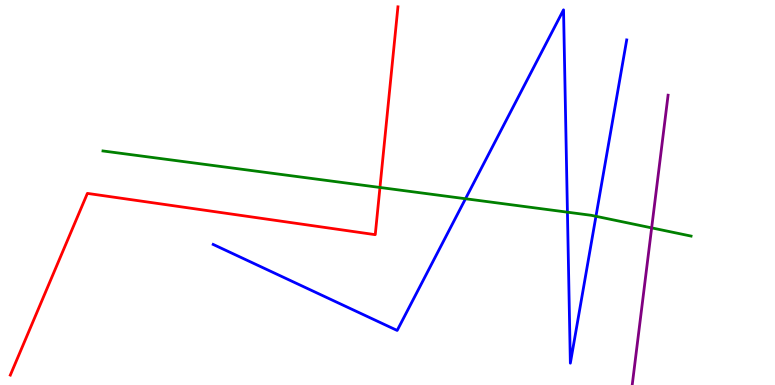[{'lines': ['blue', 'red'], 'intersections': []}, {'lines': ['green', 'red'], 'intersections': [{'x': 4.9, 'y': 5.13}]}, {'lines': ['purple', 'red'], 'intersections': []}, {'lines': ['blue', 'green'], 'intersections': [{'x': 6.01, 'y': 4.84}, {'x': 7.32, 'y': 4.49}, {'x': 7.69, 'y': 4.38}]}, {'lines': ['blue', 'purple'], 'intersections': []}, {'lines': ['green', 'purple'], 'intersections': [{'x': 8.41, 'y': 4.08}]}]